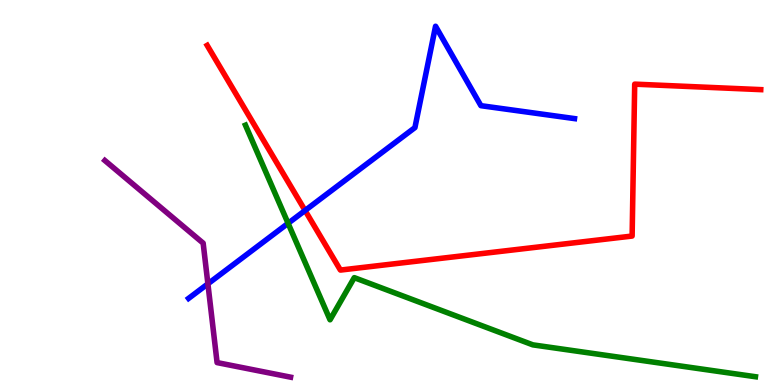[{'lines': ['blue', 'red'], 'intersections': [{'x': 3.94, 'y': 4.53}]}, {'lines': ['green', 'red'], 'intersections': []}, {'lines': ['purple', 'red'], 'intersections': []}, {'lines': ['blue', 'green'], 'intersections': [{'x': 3.72, 'y': 4.2}]}, {'lines': ['blue', 'purple'], 'intersections': [{'x': 2.68, 'y': 2.63}]}, {'lines': ['green', 'purple'], 'intersections': []}]